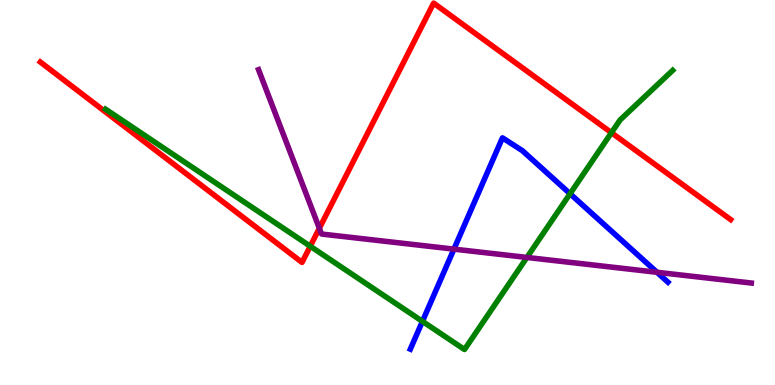[{'lines': ['blue', 'red'], 'intersections': []}, {'lines': ['green', 'red'], 'intersections': [{'x': 4.0, 'y': 3.6}, {'x': 7.89, 'y': 6.55}]}, {'lines': ['purple', 'red'], 'intersections': [{'x': 4.12, 'y': 4.07}]}, {'lines': ['blue', 'green'], 'intersections': [{'x': 5.45, 'y': 1.65}, {'x': 7.36, 'y': 4.97}]}, {'lines': ['blue', 'purple'], 'intersections': [{'x': 5.86, 'y': 3.53}, {'x': 8.48, 'y': 2.93}]}, {'lines': ['green', 'purple'], 'intersections': [{'x': 6.8, 'y': 3.31}]}]